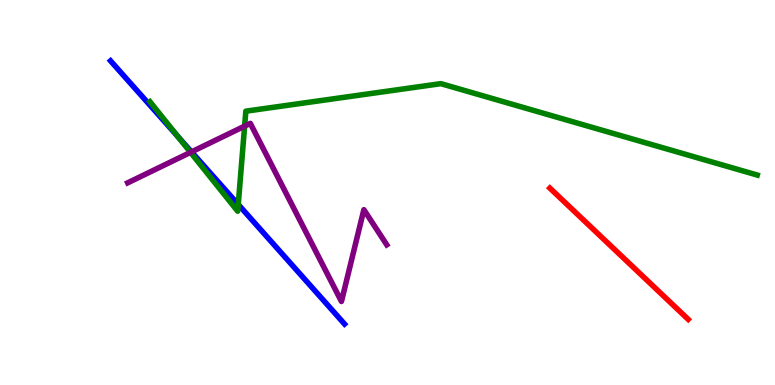[{'lines': ['blue', 'red'], 'intersections': []}, {'lines': ['green', 'red'], 'intersections': []}, {'lines': ['purple', 'red'], 'intersections': []}, {'lines': ['blue', 'green'], 'intersections': [{'x': 2.3, 'y': 6.45}, {'x': 3.07, 'y': 4.69}]}, {'lines': ['blue', 'purple'], 'intersections': [{'x': 2.47, 'y': 6.05}]}, {'lines': ['green', 'purple'], 'intersections': [{'x': 2.46, 'y': 6.04}, {'x': 3.16, 'y': 6.72}]}]